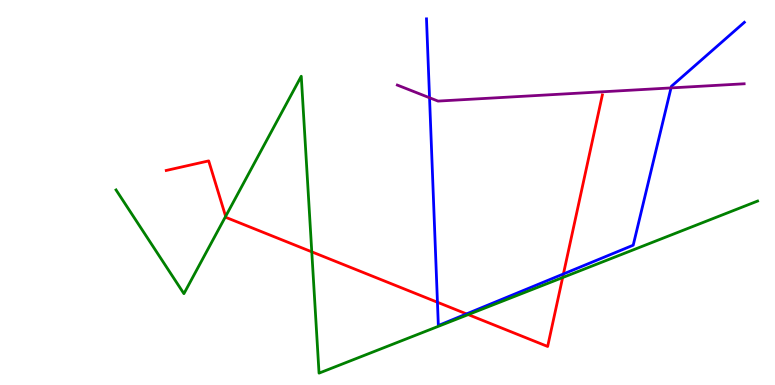[{'lines': ['blue', 'red'], 'intersections': [{'x': 5.64, 'y': 2.15}, {'x': 6.02, 'y': 1.85}, {'x': 7.27, 'y': 2.88}]}, {'lines': ['green', 'red'], 'intersections': [{'x': 2.91, 'y': 4.38}, {'x': 4.02, 'y': 3.46}, {'x': 6.04, 'y': 1.83}, {'x': 7.26, 'y': 2.79}]}, {'lines': ['purple', 'red'], 'intersections': []}, {'lines': ['blue', 'green'], 'intersections': []}, {'lines': ['blue', 'purple'], 'intersections': [{'x': 5.54, 'y': 7.46}, {'x': 8.66, 'y': 7.72}]}, {'lines': ['green', 'purple'], 'intersections': []}]